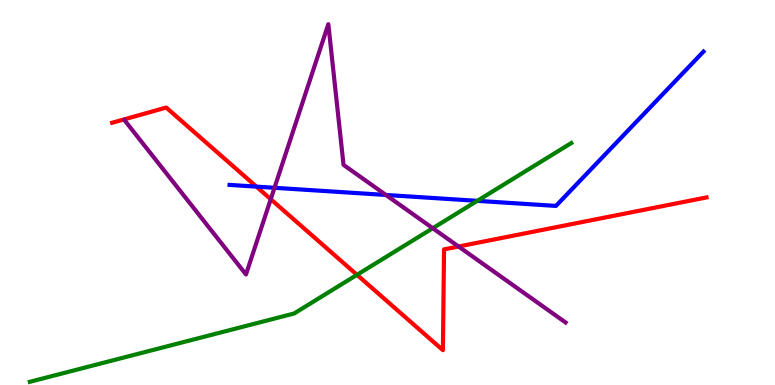[{'lines': ['blue', 'red'], 'intersections': [{'x': 3.31, 'y': 5.15}]}, {'lines': ['green', 'red'], 'intersections': [{'x': 4.61, 'y': 2.86}]}, {'lines': ['purple', 'red'], 'intersections': [{'x': 3.49, 'y': 4.83}, {'x': 5.92, 'y': 3.6}]}, {'lines': ['blue', 'green'], 'intersections': [{'x': 6.16, 'y': 4.78}]}, {'lines': ['blue', 'purple'], 'intersections': [{'x': 3.54, 'y': 5.12}, {'x': 4.98, 'y': 4.94}]}, {'lines': ['green', 'purple'], 'intersections': [{'x': 5.58, 'y': 4.07}]}]